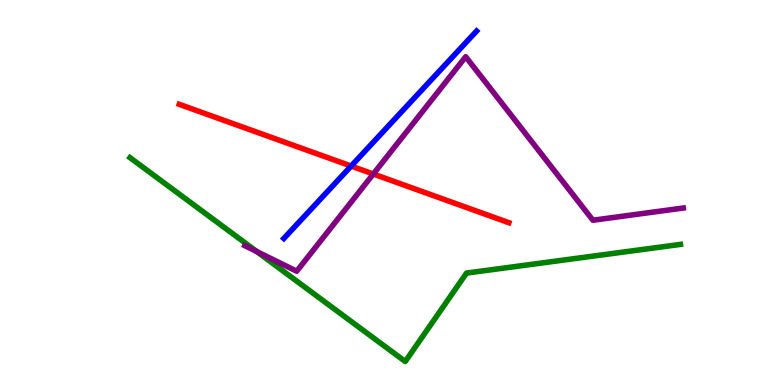[{'lines': ['blue', 'red'], 'intersections': [{'x': 4.53, 'y': 5.69}]}, {'lines': ['green', 'red'], 'intersections': []}, {'lines': ['purple', 'red'], 'intersections': [{'x': 4.82, 'y': 5.48}]}, {'lines': ['blue', 'green'], 'intersections': []}, {'lines': ['blue', 'purple'], 'intersections': []}, {'lines': ['green', 'purple'], 'intersections': [{'x': 3.31, 'y': 3.46}]}]